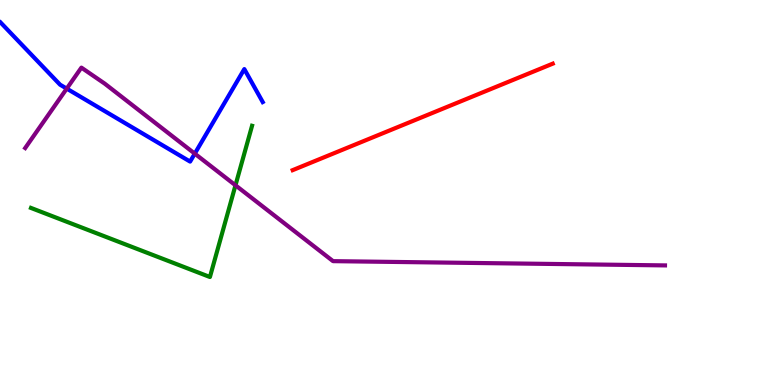[{'lines': ['blue', 'red'], 'intersections': []}, {'lines': ['green', 'red'], 'intersections': []}, {'lines': ['purple', 'red'], 'intersections': []}, {'lines': ['blue', 'green'], 'intersections': []}, {'lines': ['blue', 'purple'], 'intersections': [{'x': 0.861, 'y': 7.7}, {'x': 2.51, 'y': 6.01}]}, {'lines': ['green', 'purple'], 'intersections': [{'x': 3.04, 'y': 5.19}]}]